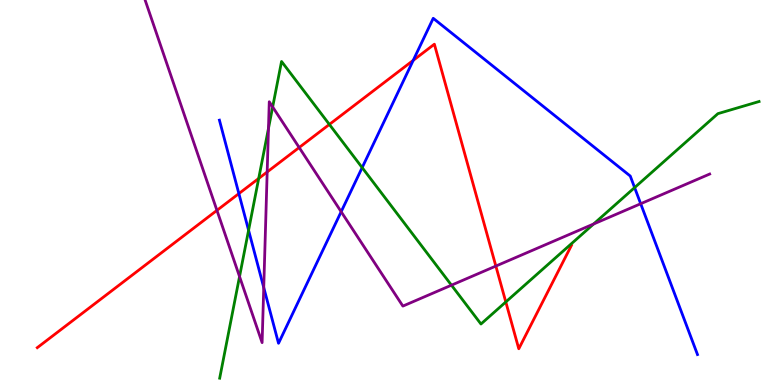[{'lines': ['blue', 'red'], 'intersections': [{'x': 3.08, 'y': 4.97}, {'x': 5.33, 'y': 8.43}]}, {'lines': ['green', 'red'], 'intersections': [{'x': 3.34, 'y': 5.36}, {'x': 4.25, 'y': 6.77}, {'x': 6.53, 'y': 2.16}]}, {'lines': ['purple', 'red'], 'intersections': [{'x': 2.8, 'y': 4.54}, {'x': 3.45, 'y': 5.53}, {'x': 3.86, 'y': 6.17}, {'x': 6.4, 'y': 3.09}]}, {'lines': ['blue', 'green'], 'intersections': [{'x': 3.21, 'y': 4.02}, {'x': 4.67, 'y': 5.65}, {'x': 8.19, 'y': 5.13}]}, {'lines': ['blue', 'purple'], 'intersections': [{'x': 3.4, 'y': 2.53}, {'x': 4.4, 'y': 4.5}, {'x': 8.27, 'y': 4.71}]}, {'lines': ['green', 'purple'], 'intersections': [{'x': 3.09, 'y': 2.82}, {'x': 3.46, 'y': 6.66}, {'x': 3.52, 'y': 7.22}, {'x': 5.83, 'y': 2.59}, {'x': 7.66, 'y': 4.18}]}]